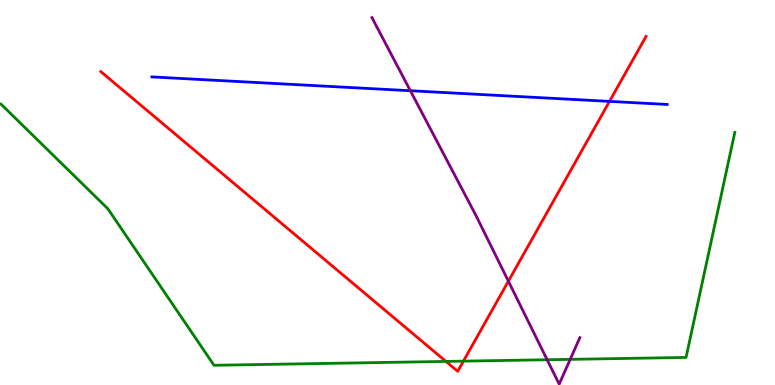[{'lines': ['blue', 'red'], 'intersections': [{'x': 7.86, 'y': 7.37}]}, {'lines': ['green', 'red'], 'intersections': [{'x': 5.75, 'y': 0.612}, {'x': 5.98, 'y': 0.62}]}, {'lines': ['purple', 'red'], 'intersections': [{'x': 6.56, 'y': 2.7}]}, {'lines': ['blue', 'green'], 'intersections': []}, {'lines': ['blue', 'purple'], 'intersections': [{'x': 5.3, 'y': 7.64}]}, {'lines': ['green', 'purple'], 'intersections': [{'x': 7.06, 'y': 0.656}, {'x': 7.36, 'y': 0.666}]}]